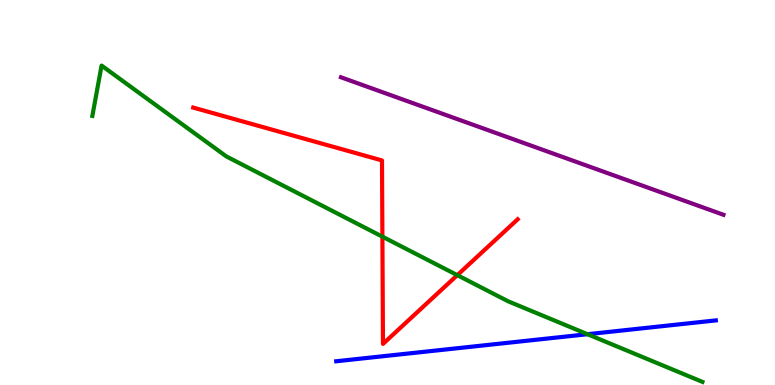[{'lines': ['blue', 'red'], 'intersections': []}, {'lines': ['green', 'red'], 'intersections': [{'x': 4.93, 'y': 3.85}, {'x': 5.9, 'y': 2.85}]}, {'lines': ['purple', 'red'], 'intersections': []}, {'lines': ['blue', 'green'], 'intersections': [{'x': 7.58, 'y': 1.32}]}, {'lines': ['blue', 'purple'], 'intersections': []}, {'lines': ['green', 'purple'], 'intersections': []}]